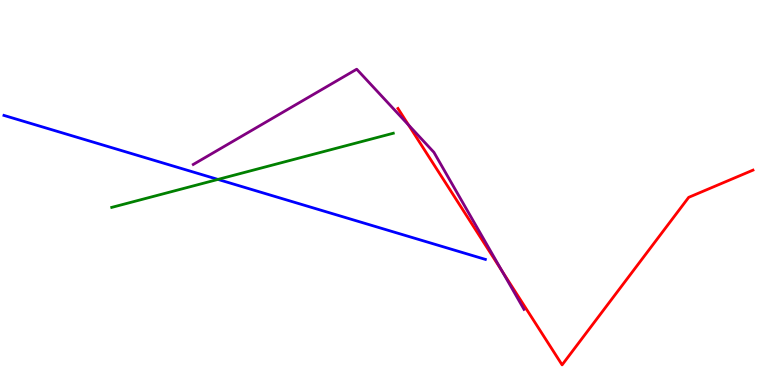[{'lines': ['blue', 'red'], 'intersections': []}, {'lines': ['green', 'red'], 'intersections': []}, {'lines': ['purple', 'red'], 'intersections': [{'x': 5.27, 'y': 6.75}, {'x': 6.48, 'y': 2.96}]}, {'lines': ['blue', 'green'], 'intersections': [{'x': 2.81, 'y': 5.34}]}, {'lines': ['blue', 'purple'], 'intersections': []}, {'lines': ['green', 'purple'], 'intersections': []}]